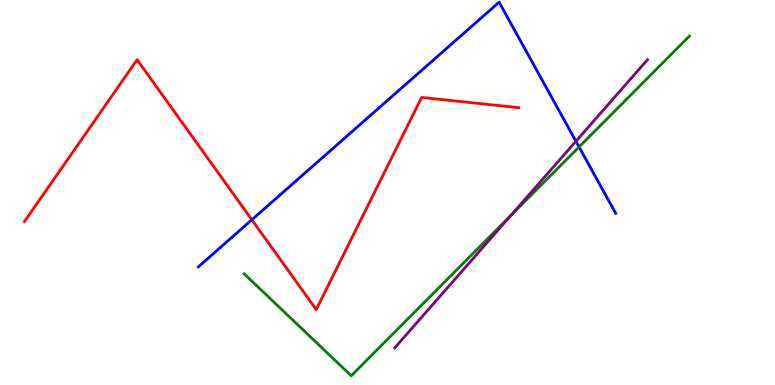[{'lines': ['blue', 'red'], 'intersections': [{'x': 3.25, 'y': 4.29}]}, {'lines': ['green', 'red'], 'intersections': []}, {'lines': ['purple', 'red'], 'intersections': []}, {'lines': ['blue', 'green'], 'intersections': [{'x': 7.47, 'y': 6.18}]}, {'lines': ['blue', 'purple'], 'intersections': [{'x': 7.43, 'y': 6.33}]}, {'lines': ['green', 'purple'], 'intersections': [{'x': 6.59, 'y': 4.41}]}]